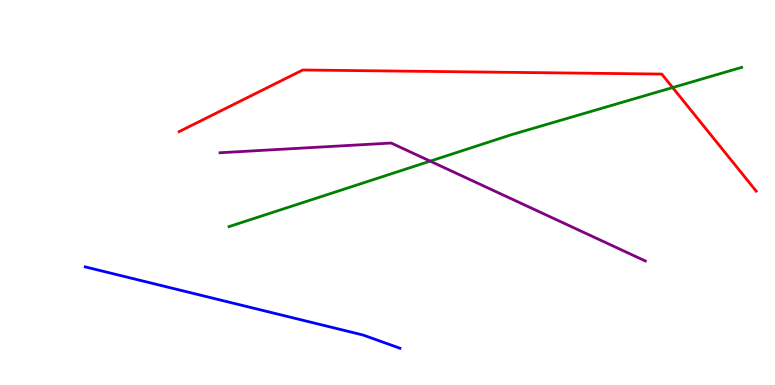[{'lines': ['blue', 'red'], 'intersections': []}, {'lines': ['green', 'red'], 'intersections': [{'x': 8.68, 'y': 7.73}]}, {'lines': ['purple', 'red'], 'intersections': []}, {'lines': ['blue', 'green'], 'intersections': []}, {'lines': ['blue', 'purple'], 'intersections': []}, {'lines': ['green', 'purple'], 'intersections': [{'x': 5.55, 'y': 5.81}]}]